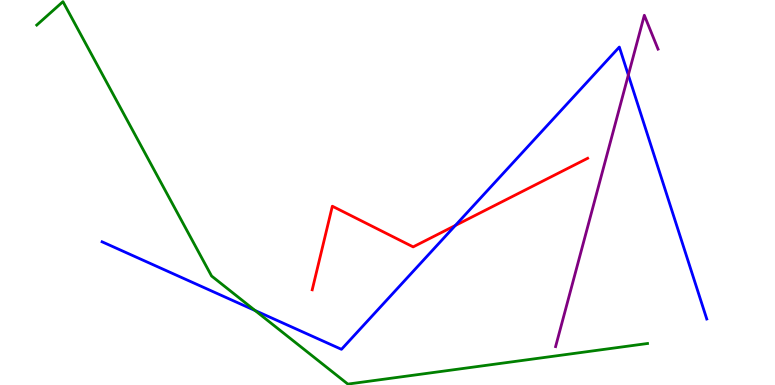[{'lines': ['blue', 'red'], 'intersections': [{'x': 5.88, 'y': 4.14}]}, {'lines': ['green', 'red'], 'intersections': []}, {'lines': ['purple', 'red'], 'intersections': []}, {'lines': ['blue', 'green'], 'intersections': [{'x': 3.29, 'y': 1.93}]}, {'lines': ['blue', 'purple'], 'intersections': [{'x': 8.11, 'y': 8.05}]}, {'lines': ['green', 'purple'], 'intersections': []}]